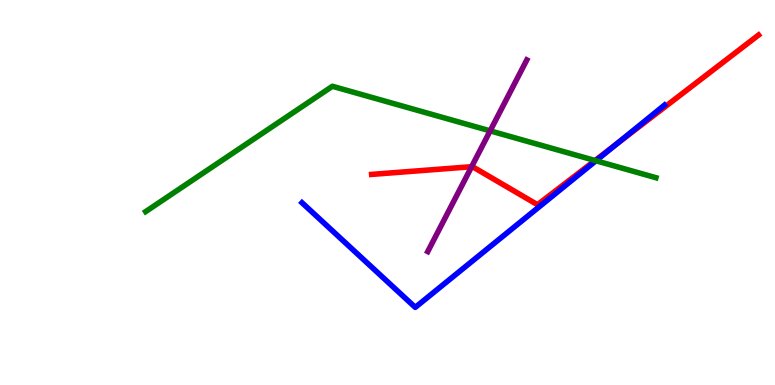[{'lines': ['blue', 'red'], 'intersections': [{'x': 7.96, 'y': 6.26}]}, {'lines': ['green', 'red'], 'intersections': [{'x': 7.68, 'y': 5.83}]}, {'lines': ['purple', 'red'], 'intersections': [{'x': 6.09, 'y': 5.67}]}, {'lines': ['blue', 'green'], 'intersections': [{'x': 7.69, 'y': 5.82}]}, {'lines': ['blue', 'purple'], 'intersections': []}, {'lines': ['green', 'purple'], 'intersections': [{'x': 6.32, 'y': 6.6}]}]